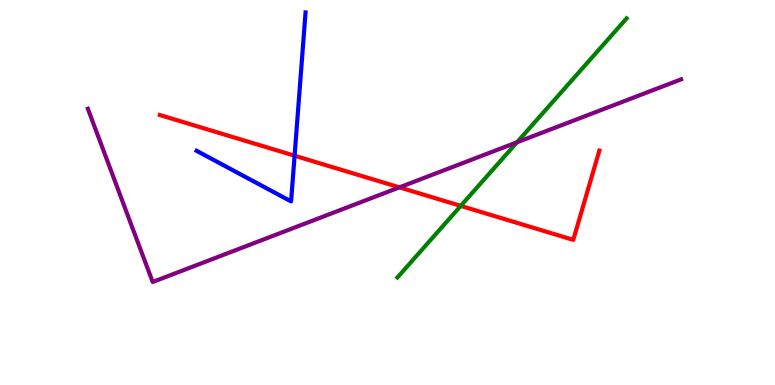[{'lines': ['blue', 'red'], 'intersections': [{'x': 3.8, 'y': 5.96}]}, {'lines': ['green', 'red'], 'intersections': [{'x': 5.95, 'y': 4.65}]}, {'lines': ['purple', 'red'], 'intersections': [{'x': 5.15, 'y': 5.13}]}, {'lines': ['blue', 'green'], 'intersections': []}, {'lines': ['blue', 'purple'], 'intersections': []}, {'lines': ['green', 'purple'], 'intersections': [{'x': 6.67, 'y': 6.3}]}]